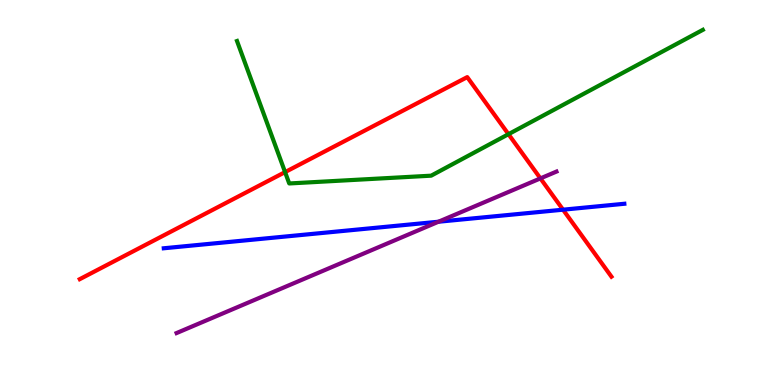[{'lines': ['blue', 'red'], 'intersections': [{'x': 7.27, 'y': 4.55}]}, {'lines': ['green', 'red'], 'intersections': [{'x': 3.68, 'y': 5.53}, {'x': 6.56, 'y': 6.51}]}, {'lines': ['purple', 'red'], 'intersections': [{'x': 6.97, 'y': 5.37}]}, {'lines': ['blue', 'green'], 'intersections': []}, {'lines': ['blue', 'purple'], 'intersections': [{'x': 5.66, 'y': 4.24}]}, {'lines': ['green', 'purple'], 'intersections': []}]